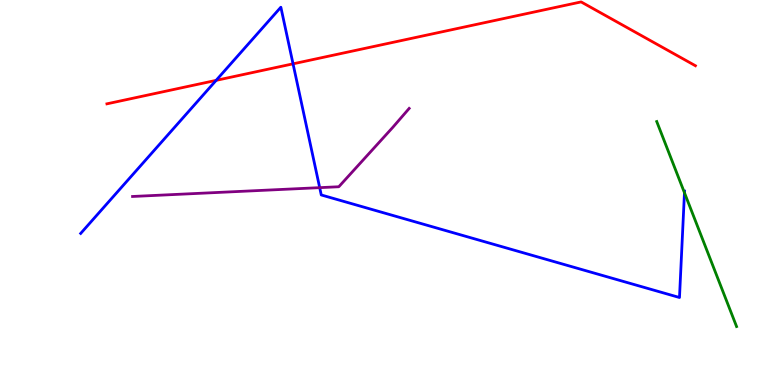[{'lines': ['blue', 'red'], 'intersections': [{'x': 2.79, 'y': 7.91}, {'x': 3.78, 'y': 8.34}]}, {'lines': ['green', 'red'], 'intersections': []}, {'lines': ['purple', 'red'], 'intersections': []}, {'lines': ['blue', 'green'], 'intersections': [{'x': 8.83, 'y': 4.99}]}, {'lines': ['blue', 'purple'], 'intersections': [{'x': 4.13, 'y': 5.13}]}, {'lines': ['green', 'purple'], 'intersections': []}]